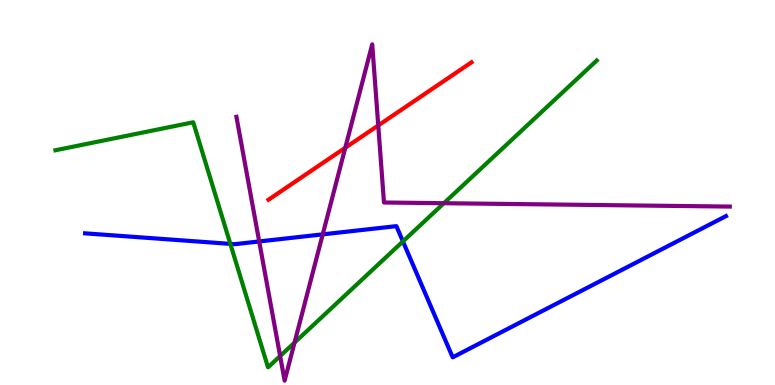[{'lines': ['blue', 'red'], 'intersections': []}, {'lines': ['green', 'red'], 'intersections': []}, {'lines': ['purple', 'red'], 'intersections': [{'x': 4.46, 'y': 6.16}, {'x': 4.88, 'y': 6.74}]}, {'lines': ['blue', 'green'], 'intersections': [{'x': 2.97, 'y': 3.67}, {'x': 5.2, 'y': 3.73}]}, {'lines': ['blue', 'purple'], 'intersections': [{'x': 3.34, 'y': 3.73}, {'x': 4.16, 'y': 3.91}]}, {'lines': ['green', 'purple'], 'intersections': [{'x': 3.61, 'y': 0.752}, {'x': 3.8, 'y': 1.1}, {'x': 5.73, 'y': 4.72}]}]